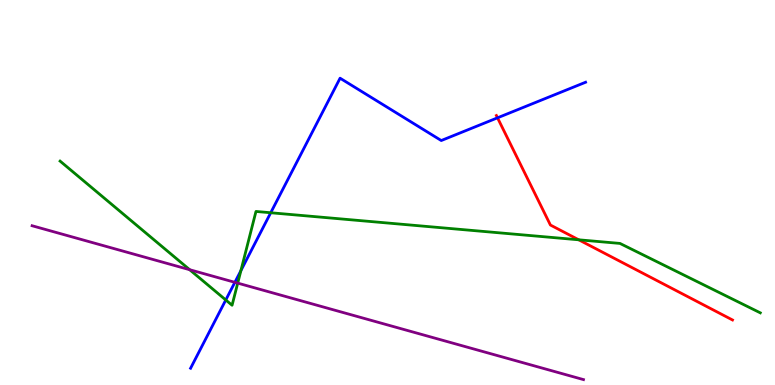[{'lines': ['blue', 'red'], 'intersections': [{'x': 6.42, 'y': 6.94}]}, {'lines': ['green', 'red'], 'intersections': [{'x': 7.47, 'y': 3.77}]}, {'lines': ['purple', 'red'], 'intersections': []}, {'lines': ['blue', 'green'], 'intersections': [{'x': 2.91, 'y': 2.21}, {'x': 3.11, 'y': 2.97}, {'x': 3.49, 'y': 4.47}]}, {'lines': ['blue', 'purple'], 'intersections': [{'x': 3.03, 'y': 2.67}]}, {'lines': ['green', 'purple'], 'intersections': [{'x': 2.45, 'y': 2.99}, {'x': 3.07, 'y': 2.65}]}]